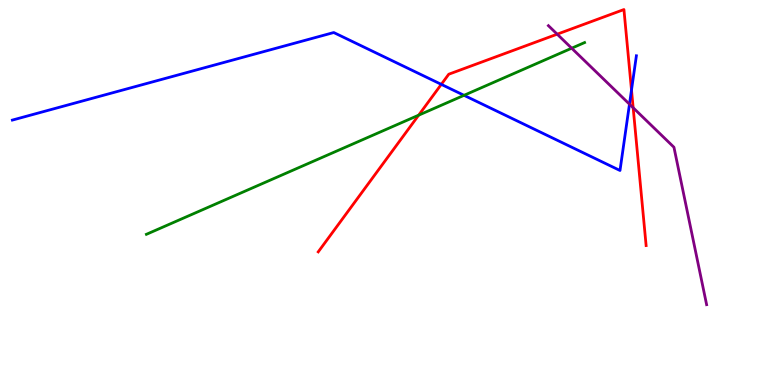[{'lines': ['blue', 'red'], 'intersections': [{'x': 5.69, 'y': 7.81}, {'x': 8.15, 'y': 7.66}]}, {'lines': ['green', 'red'], 'intersections': [{'x': 5.4, 'y': 7.01}]}, {'lines': ['purple', 'red'], 'intersections': [{'x': 7.19, 'y': 9.11}, {'x': 8.17, 'y': 7.2}]}, {'lines': ['blue', 'green'], 'intersections': [{'x': 5.99, 'y': 7.52}]}, {'lines': ['blue', 'purple'], 'intersections': [{'x': 8.12, 'y': 7.29}]}, {'lines': ['green', 'purple'], 'intersections': [{'x': 7.38, 'y': 8.75}]}]